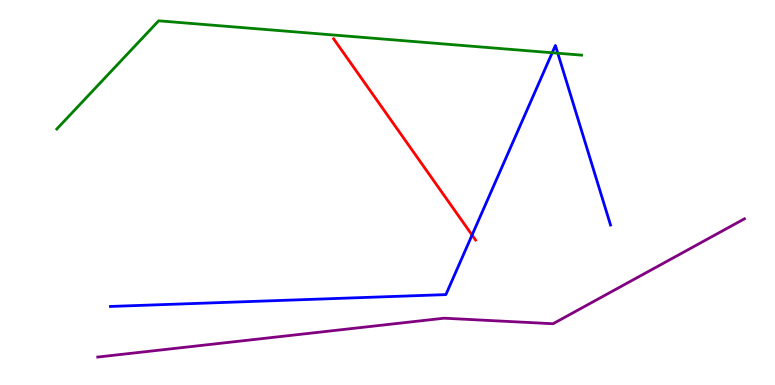[{'lines': ['blue', 'red'], 'intersections': [{'x': 6.09, 'y': 3.89}]}, {'lines': ['green', 'red'], 'intersections': []}, {'lines': ['purple', 'red'], 'intersections': []}, {'lines': ['blue', 'green'], 'intersections': [{'x': 7.13, 'y': 8.63}, {'x': 7.2, 'y': 8.62}]}, {'lines': ['blue', 'purple'], 'intersections': []}, {'lines': ['green', 'purple'], 'intersections': []}]